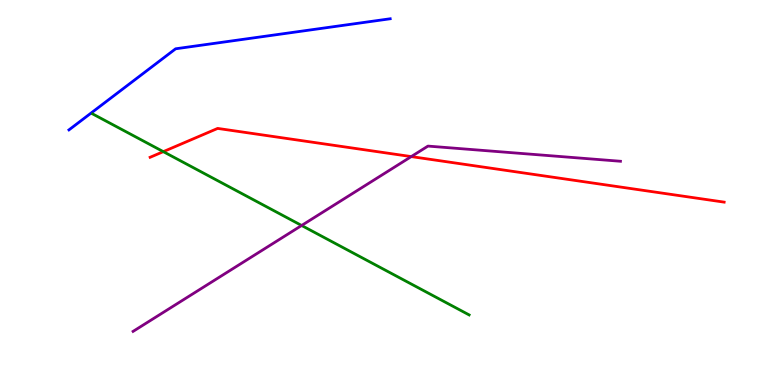[{'lines': ['blue', 'red'], 'intersections': []}, {'lines': ['green', 'red'], 'intersections': [{'x': 2.11, 'y': 6.06}]}, {'lines': ['purple', 'red'], 'intersections': [{'x': 5.31, 'y': 5.93}]}, {'lines': ['blue', 'green'], 'intersections': []}, {'lines': ['blue', 'purple'], 'intersections': []}, {'lines': ['green', 'purple'], 'intersections': [{'x': 3.89, 'y': 4.14}]}]